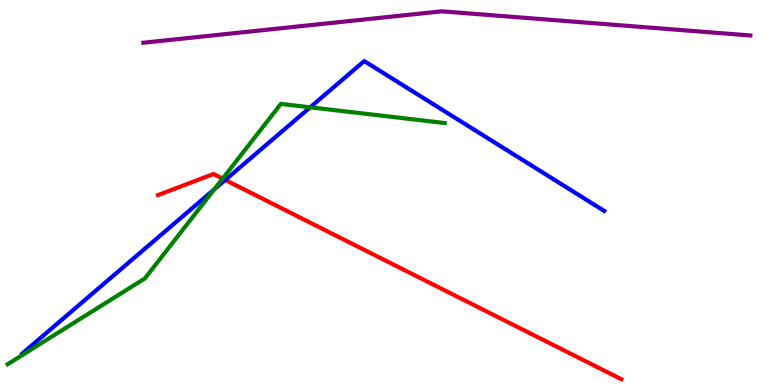[{'lines': ['blue', 'red'], 'intersections': [{'x': 2.91, 'y': 5.33}]}, {'lines': ['green', 'red'], 'intersections': [{'x': 2.87, 'y': 5.36}]}, {'lines': ['purple', 'red'], 'intersections': []}, {'lines': ['blue', 'green'], 'intersections': [{'x': 2.76, 'y': 5.08}, {'x': 4.0, 'y': 7.21}]}, {'lines': ['blue', 'purple'], 'intersections': []}, {'lines': ['green', 'purple'], 'intersections': []}]